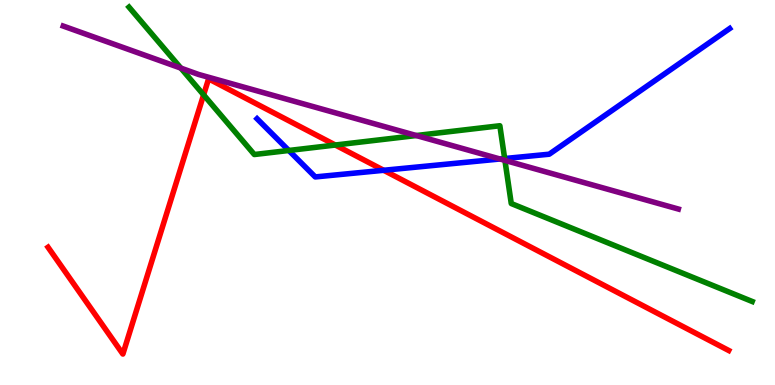[{'lines': ['blue', 'red'], 'intersections': [{'x': 4.95, 'y': 5.58}]}, {'lines': ['green', 'red'], 'intersections': [{'x': 2.63, 'y': 7.54}, {'x': 4.33, 'y': 6.23}]}, {'lines': ['purple', 'red'], 'intersections': []}, {'lines': ['blue', 'green'], 'intersections': [{'x': 3.73, 'y': 6.09}, {'x': 6.51, 'y': 5.88}]}, {'lines': ['blue', 'purple'], 'intersections': [{'x': 6.45, 'y': 5.87}]}, {'lines': ['green', 'purple'], 'intersections': [{'x': 2.33, 'y': 8.23}, {'x': 5.37, 'y': 6.48}, {'x': 6.52, 'y': 5.83}]}]